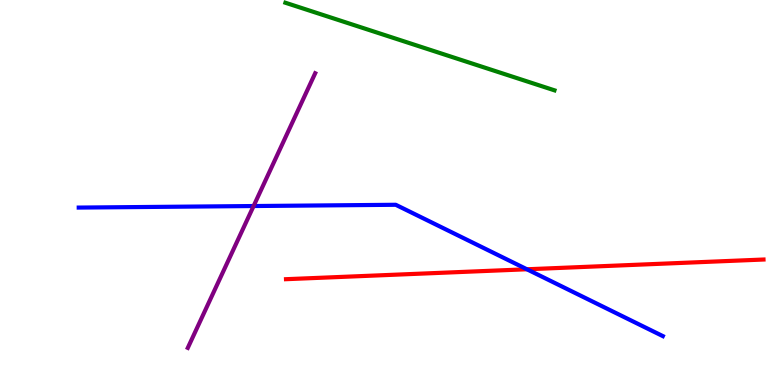[{'lines': ['blue', 'red'], 'intersections': [{'x': 6.8, 'y': 3.01}]}, {'lines': ['green', 'red'], 'intersections': []}, {'lines': ['purple', 'red'], 'intersections': []}, {'lines': ['blue', 'green'], 'intersections': []}, {'lines': ['blue', 'purple'], 'intersections': [{'x': 3.27, 'y': 4.65}]}, {'lines': ['green', 'purple'], 'intersections': []}]